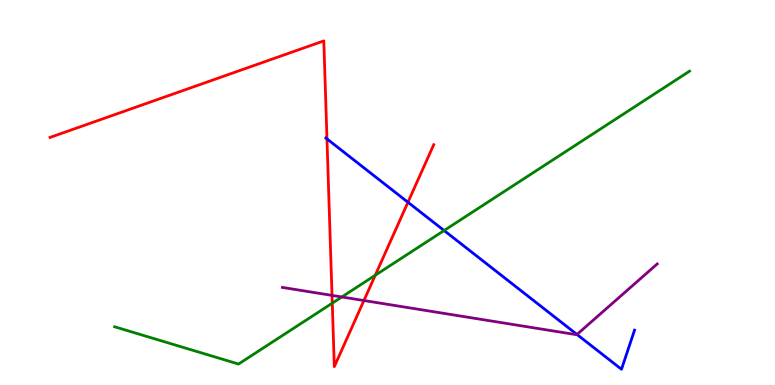[{'lines': ['blue', 'red'], 'intersections': [{'x': 4.22, 'y': 6.39}, {'x': 5.26, 'y': 4.75}]}, {'lines': ['green', 'red'], 'intersections': [{'x': 4.29, 'y': 2.13}, {'x': 4.84, 'y': 2.85}]}, {'lines': ['purple', 'red'], 'intersections': [{'x': 4.28, 'y': 2.33}, {'x': 4.7, 'y': 2.19}]}, {'lines': ['blue', 'green'], 'intersections': [{'x': 5.73, 'y': 4.01}]}, {'lines': ['blue', 'purple'], 'intersections': [{'x': 7.44, 'y': 1.31}]}, {'lines': ['green', 'purple'], 'intersections': [{'x': 4.41, 'y': 2.29}]}]